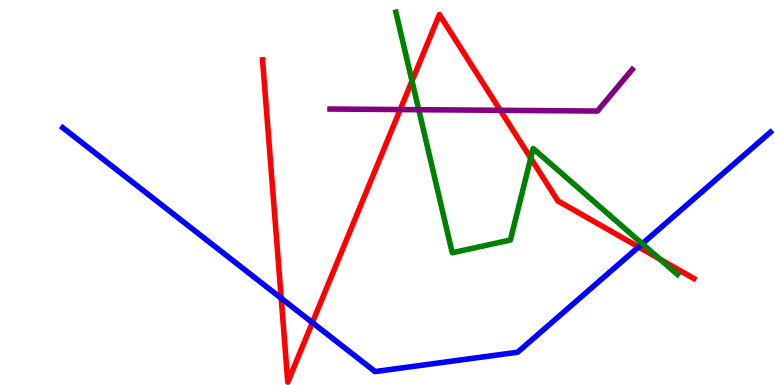[{'lines': ['blue', 'red'], 'intersections': [{'x': 3.63, 'y': 2.25}, {'x': 4.03, 'y': 1.62}, {'x': 8.24, 'y': 3.59}]}, {'lines': ['green', 'red'], 'intersections': [{'x': 5.32, 'y': 7.9}, {'x': 6.85, 'y': 5.89}, {'x': 8.51, 'y': 3.27}]}, {'lines': ['purple', 'red'], 'intersections': [{'x': 5.16, 'y': 7.15}, {'x': 6.46, 'y': 7.13}]}, {'lines': ['blue', 'green'], 'intersections': [{'x': 8.29, 'y': 3.67}]}, {'lines': ['blue', 'purple'], 'intersections': []}, {'lines': ['green', 'purple'], 'intersections': [{'x': 5.4, 'y': 7.15}]}]